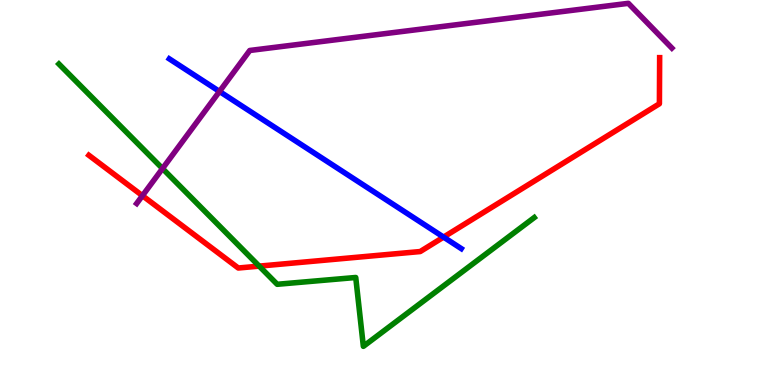[{'lines': ['blue', 'red'], 'intersections': [{'x': 5.72, 'y': 3.84}]}, {'lines': ['green', 'red'], 'intersections': [{'x': 3.34, 'y': 3.09}]}, {'lines': ['purple', 'red'], 'intersections': [{'x': 1.84, 'y': 4.92}]}, {'lines': ['blue', 'green'], 'intersections': []}, {'lines': ['blue', 'purple'], 'intersections': [{'x': 2.83, 'y': 7.62}]}, {'lines': ['green', 'purple'], 'intersections': [{'x': 2.1, 'y': 5.62}]}]